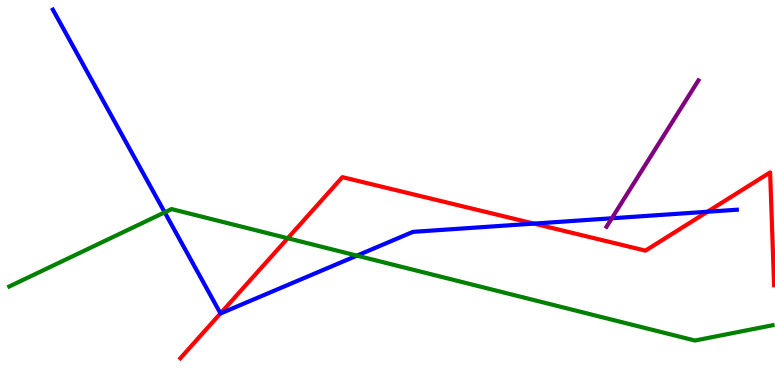[{'lines': ['blue', 'red'], 'intersections': [{'x': 2.85, 'y': 1.86}, {'x': 6.89, 'y': 4.19}, {'x': 9.13, 'y': 4.5}]}, {'lines': ['green', 'red'], 'intersections': [{'x': 3.71, 'y': 3.81}]}, {'lines': ['purple', 'red'], 'intersections': []}, {'lines': ['blue', 'green'], 'intersections': [{'x': 2.13, 'y': 4.48}, {'x': 4.61, 'y': 3.36}]}, {'lines': ['blue', 'purple'], 'intersections': [{'x': 7.89, 'y': 4.33}]}, {'lines': ['green', 'purple'], 'intersections': []}]